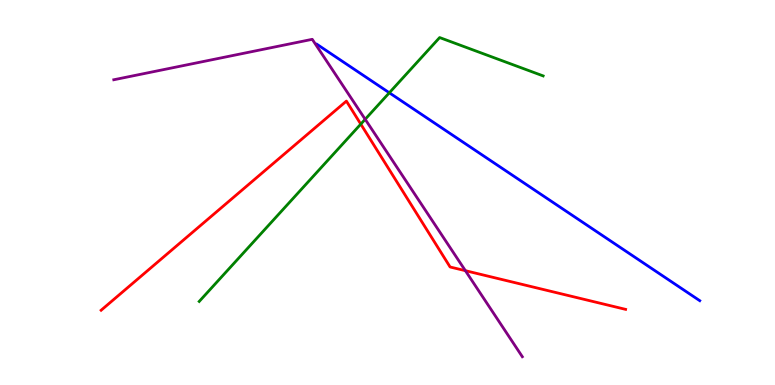[{'lines': ['blue', 'red'], 'intersections': []}, {'lines': ['green', 'red'], 'intersections': [{'x': 4.66, 'y': 6.78}]}, {'lines': ['purple', 'red'], 'intersections': [{'x': 6.0, 'y': 2.97}]}, {'lines': ['blue', 'green'], 'intersections': [{'x': 5.02, 'y': 7.59}]}, {'lines': ['blue', 'purple'], 'intersections': []}, {'lines': ['green', 'purple'], 'intersections': [{'x': 4.71, 'y': 6.9}]}]